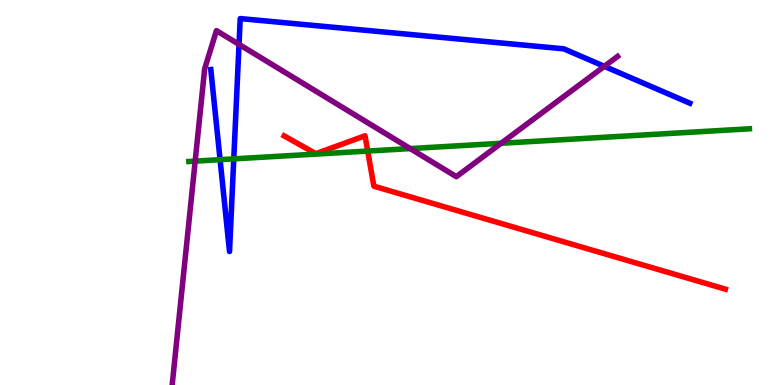[{'lines': ['blue', 'red'], 'intersections': []}, {'lines': ['green', 'red'], 'intersections': [{'x': 4.74, 'y': 6.08}]}, {'lines': ['purple', 'red'], 'intersections': []}, {'lines': ['blue', 'green'], 'intersections': [{'x': 2.84, 'y': 5.85}, {'x': 3.02, 'y': 5.87}]}, {'lines': ['blue', 'purple'], 'intersections': [{'x': 3.08, 'y': 8.85}, {'x': 7.8, 'y': 8.28}]}, {'lines': ['green', 'purple'], 'intersections': [{'x': 2.52, 'y': 5.81}, {'x': 5.29, 'y': 6.14}, {'x': 6.47, 'y': 6.28}]}]